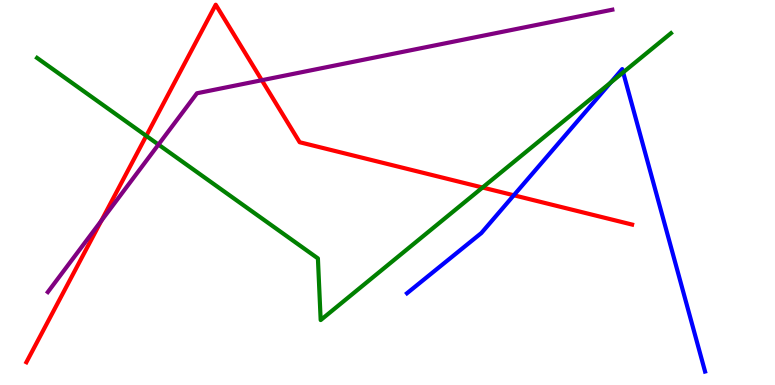[{'lines': ['blue', 'red'], 'intersections': [{'x': 6.63, 'y': 4.93}]}, {'lines': ['green', 'red'], 'intersections': [{'x': 1.89, 'y': 6.47}, {'x': 6.23, 'y': 5.13}]}, {'lines': ['purple', 'red'], 'intersections': [{'x': 1.31, 'y': 4.27}, {'x': 3.38, 'y': 7.92}]}, {'lines': ['blue', 'green'], 'intersections': [{'x': 7.88, 'y': 7.85}, {'x': 8.04, 'y': 8.12}]}, {'lines': ['blue', 'purple'], 'intersections': []}, {'lines': ['green', 'purple'], 'intersections': [{'x': 2.04, 'y': 6.24}]}]